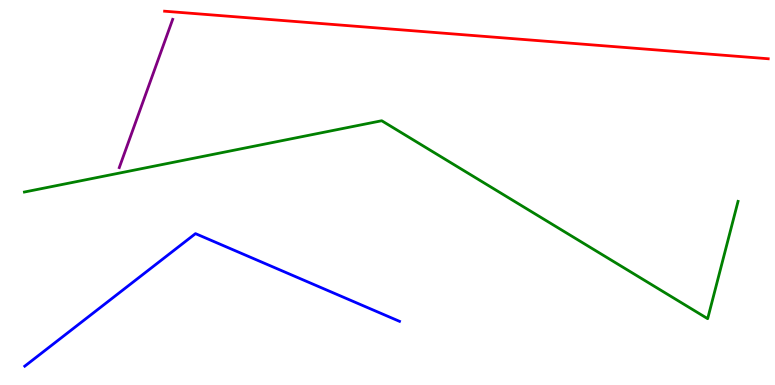[{'lines': ['blue', 'red'], 'intersections': []}, {'lines': ['green', 'red'], 'intersections': []}, {'lines': ['purple', 'red'], 'intersections': []}, {'lines': ['blue', 'green'], 'intersections': []}, {'lines': ['blue', 'purple'], 'intersections': []}, {'lines': ['green', 'purple'], 'intersections': []}]